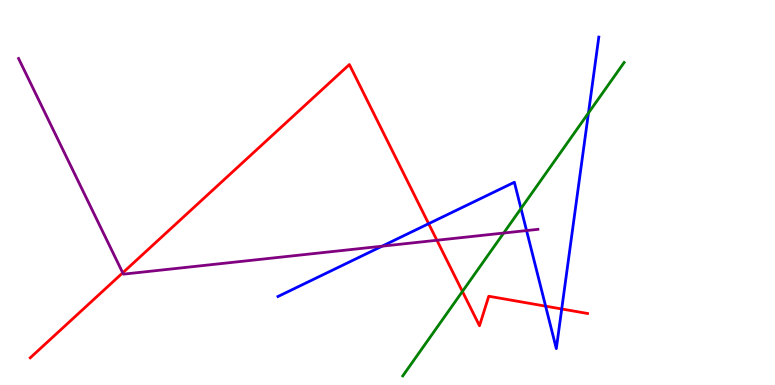[{'lines': ['blue', 'red'], 'intersections': [{'x': 5.53, 'y': 4.19}, {'x': 7.04, 'y': 2.05}, {'x': 7.25, 'y': 1.97}]}, {'lines': ['green', 'red'], 'intersections': [{'x': 5.97, 'y': 2.43}]}, {'lines': ['purple', 'red'], 'intersections': [{'x': 1.58, 'y': 2.91}, {'x': 5.64, 'y': 3.76}]}, {'lines': ['blue', 'green'], 'intersections': [{'x': 6.72, 'y': 4.58}, {'x': 7.59, 'y': 7.06}]}, {'lines': ['blue', 'purple'], 'intersections': [{'x': 4.93, 'y': 3.61}, {'x': 6.79, 'y': 4.01}]}, {'lines': ['green', 'purple'], 'intersections': [{'x': 6.5, 'y': 3.95}]}]